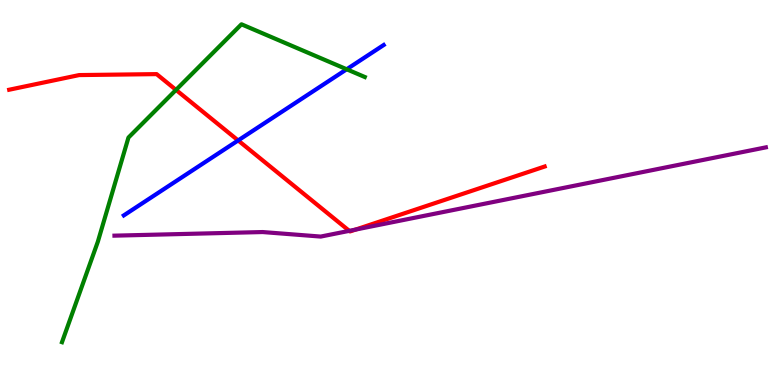[{'lines': ['blue', 'red'], 'intersections': [{'x': 3.07, 'y': 6.35}]}, {'lines': ['green', 'red'], 'intersections': [{'x': 2.27, 'y': 7.67}]}, {'lines': ['purple', 'red'], 'intersections': [{'x': 4.51, 'y': 4.0}, {'x': 4.59, 'y': 4.04}]}, {'lines': ['blue', 'green'], 'intersections': [{'x': 4.47, 'y': 8.2}]}, {'lines': ['blue', 'purple'], 'intersections': []}, {'lines': ['green', 'purple'], 'intersections': []}]